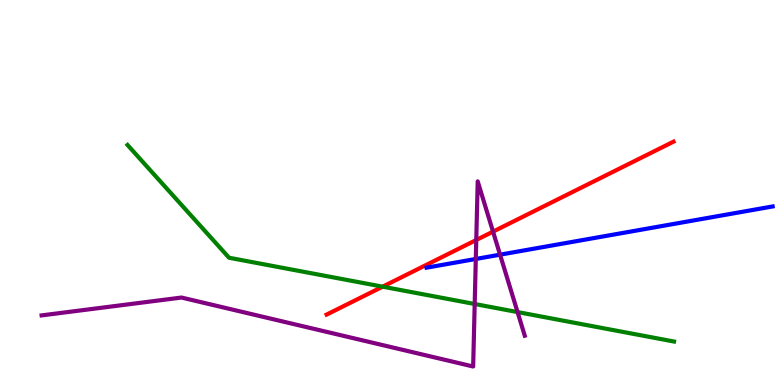[{'lines': ['blue', 'red'], 'intersections': []}, {'lines': ['green', 'red'], 'intersections': [{'x': 4.94, 'y': 2.55}]}, {'lines': ['purple', 'red'], 'intersections': [{'x': 6.15, 'y': 3.77}, {'x': 6.36, 'y': 3.98}]}, {'lines': ['blue', 'green'], 'intersections': []}, {'lines': ['blue', 'purple'], 'intersections': [{'x': 6.14, 'y': 3.27}, {'x': 6.45, 'y': 3.39}]}, {'lines': ['green', 'purple'], 'intersections': [{'x': 6.13, 'y': 2.1}, {'x': 6.68, 'y': 1.89}]}]